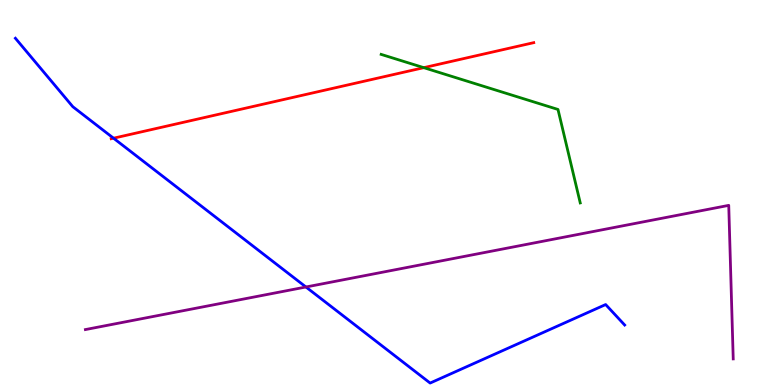[{'lines': ['blue', 'red'], 'intersections': [{'x': 1.46, 'y': 6.41}]}, {'lines': ['green', 'red'], 'intersections': [{'x': 5.47, 'y': 8.24}]}, {'lines': ['purple', 'red'], 'intersections': []}, {'lines': ['blue', 'green'], 'intersections': []}, {'lines': ['blue', 'purple'], 'intersections': [{'x': 3.95, 'y': 2.55}]}, {'lines': ['green', 'purple'], 'intersections': []}]